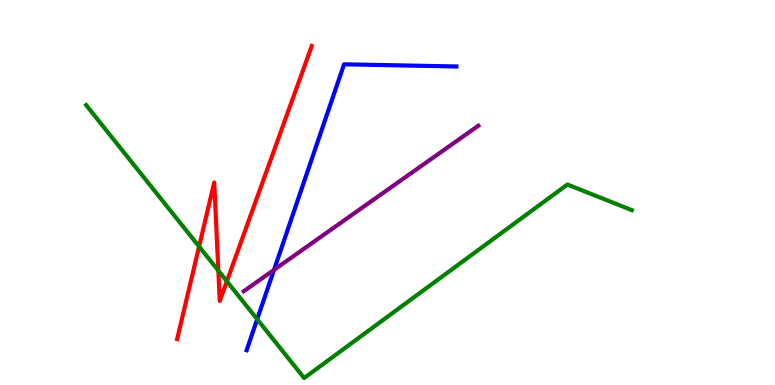[{'lines': ['blue', 'red'], 'intersections': []}, {'lines': ['green', 'red'], 'intersections': [{'x': 2.57, 'y': 3.6}, {'x': 2.82, 'y': 2.97}, {'x': 2.93, 'y': 2.69}]}, {'lines': ['purple', 'red'], 'intersections': []}, {'lines': ['blue', 'green'], 'intersections': [{'x': 3.32, 'y': 1.71}]}, {'lines': ['blue', 'purple'], 'intersections': [{'x': 3.54, 'y': 2.99}]}, {'lines': ['green', 'purple'], 'intersections': []}]